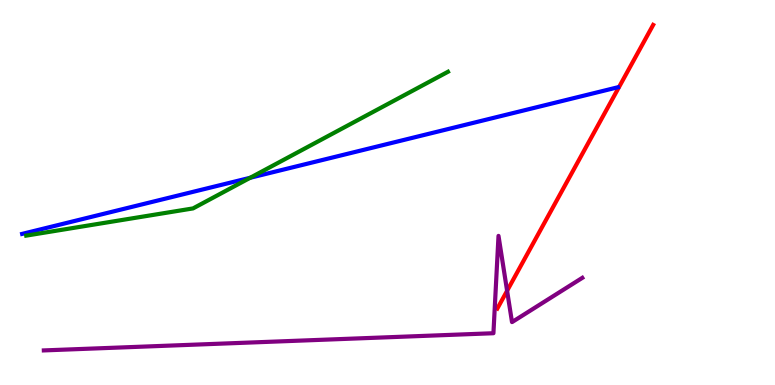[{'lines': ['blue', 'red'], 'intersections': []}, {'lines': ['green', 'red'], 'intersections': []}, {'lines': ['purple', 'red'], 'intersections': [{'x': 6.54, 'y': 2.45}]}, {'lines': ['blue', 'green'], 'intersections': [{'x': 3.23, 'y': 5.38}]}, {'lines': ['blue', 'purple'], 'intersections': []}, {'lines': ['green', 'purple'], 'intersections': []}]